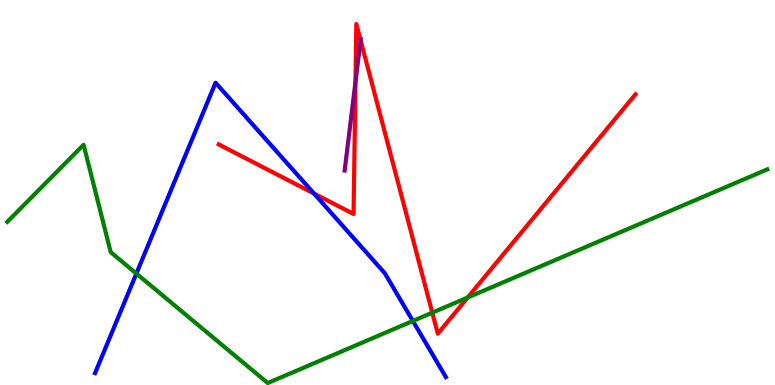[{'lines': ['blue', 'red'], 'intersections': [{'x': 4.05, 'y': 4.97}]}, {'lines': ['green', 'red'], 'intersections': [{'x': 5.58, 'y': 1.88}, {'x': 6.03, 'y': 2.27}]}, {'lines': ['purple', 'red'], 'intersections': [{'x': 4.59, 'y': 7.87}, {'x': 4.65, 'y': 8.95}]}, {'lines': ['blue', 'green'], 'intersections': [{'x': 1.76, 'y': 2.89}, {'x': 5.33, 'y': 1.66}]}, {'lines': ['blue', 'purple'], 'intersections': []}, {'lines': ['green', 'purple'], 'intersections': []}]